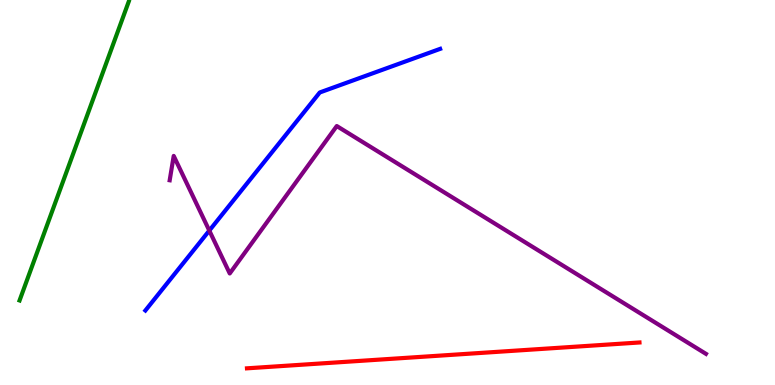[{'lines': ['blue', 'red'], 'intersections': []}, {'lines': ['green', 'red'], 'intersections': []}, {'lines': ['purple', 'red'], 'intersections': []}, {'lines': ['blue', 'green'], 'intersections': []}, {'lines': ['blue', 'purple'], 'intersections': [{'x': 2.7, 'y': 4.01}]}, {'lines': ['green', 'purple'], 'intersections': []}]